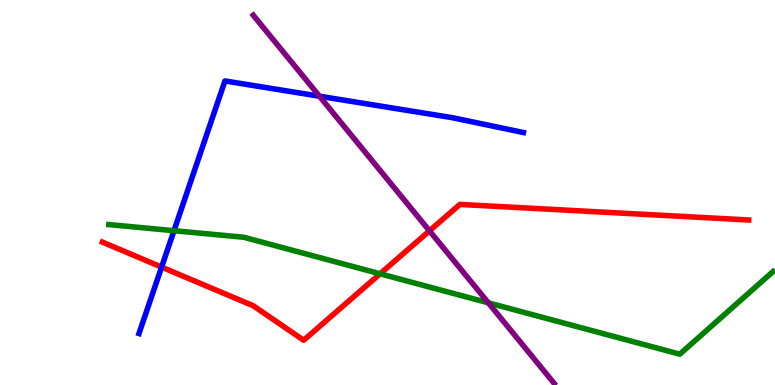[{'lines': ['blue', 'red'], 'intersections': [{'x': 2.09, 'y': 3.06}]}, {'lines': ['green', 'red'], 'intersections': [{'x': 4.9, 'y': 2.89}]}, {'lines': ['purple', 'red'], 'intersections': [{'x': 5.54, 'y': 4.0}]}, {'lines': ['blue', 'green'], 'intersections': [{'x': 2.25, 'y': 4.01}]}, {'lines': ['blue', 'purple'], 'intersections': [{'x': 4.12, 'y': 7.5}]}, {'lines': ['green', 'purple'], 'intersections': [{'x': 6.3, 'y': 2.13}]}]